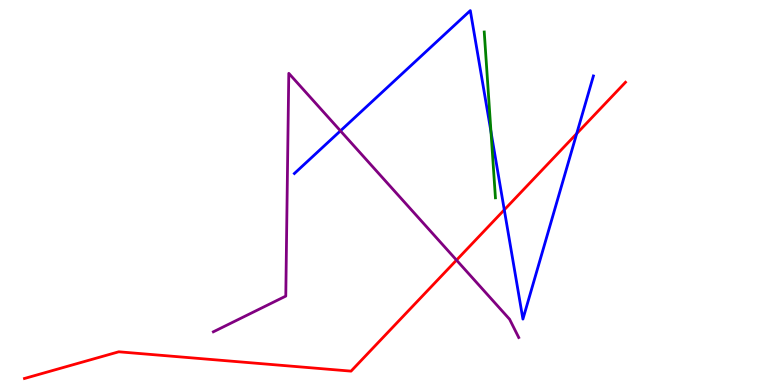[{'lines': ['blue', 'red'], 'intersections': [{'x': 6.51, 'y': 4.55}, {'x': 7.44, 'y': 6.53}]}, {'lines': ['green', 'red'], 'intersections': []}, {'lines': ['purple', 'red'], 'intersections': [{'x': 5.89, 'y': 3.24}]}, {'lines': ['blue', 'green'], 'intersections': [{'x': 6.34, 'y': 6.58}]}, {'lines': ['blue', 'purple'], 'intersections': [{'x': 4.39, 'y': 6.6}]}, {'lines': ['green', 'purple'], 'intersections': []}]